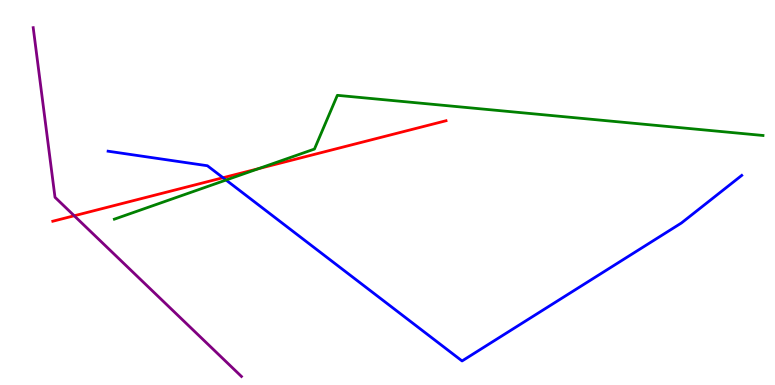[{'lines': ['blue', 'red'], 'intersections': [{'x': 2.88, 'y': 5.38}]}, {'lines': ['green', 'red'], 'intersections': [{'x': 3.34, 'y': 5.62}]}, {'lines': ['purple', 'red'], 'intersections': [{'x': 0.958, 'y': 4.4}]}, {'lines': ['blue', 'green'], 'intersections': [{'x': 2.92, 'y': 5.32}]}, {'lines': ['blue', 'purple'], 'intersections': []}, {'lines': ['green', 'purple'], 'intersections': []}]